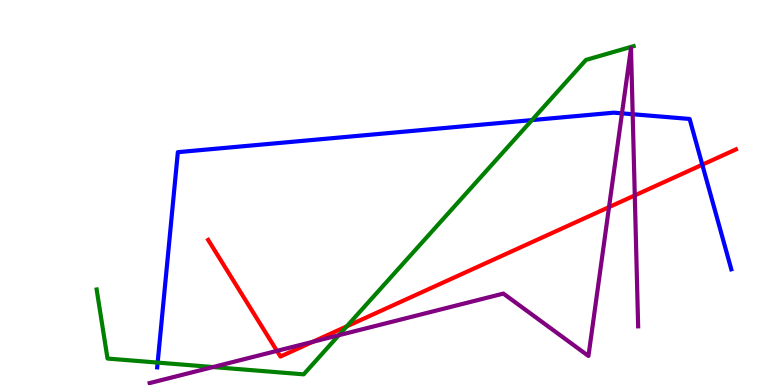[{'lines': ['blue', 'red'], 'intersections': [{'x': 9.06, 'y': 5.72}]}, {'lines': ['green', 'red'], 'intersections': [{'x': 4.47, 'y': 1.52}]}, {'lines': ['purple', 'red'], 'intersections': [{'x': 3.57, 'y': 0.886}, {'x': 4.04, 'y': 1.12}, {'x': 7.86, 'y': 4.62}, {'x': 8.19, 'y': 4.92}]}, {'lines': ['blue', 'green'], 'intersections': [{'x': 2.03, 'y': 0.582}, {'x': 6.86, 'y': 6.88}]}, {'lines': ['blue', 'purple'], 'intersections': [{'x': 8.03, 'y': 7.06}, {'x': 8.16, 'y': 7.03}]}, {'lines': ['green', 'purple'], 'intersections': [{'x': 2.75, 'y': 0.466}, {'x': 4.37, 'y': 1.29}]}]